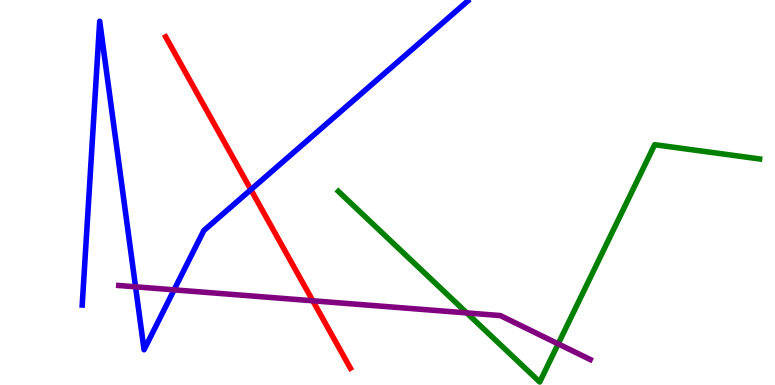[{'lines': ['blue', 'red'], 'intersections': [{'x': 3.24, 'y': 5.07}]}, {'lines': ['green', 'red'], 'intersections': []}, {'lines': ['purple', 'red'], 'intersections': [{'x': 4.04, 'y': 2.19}]}, {'lines': ['blue', 'green'], 'intersections': []}, {'lines': ['blue', 'purple'], 'intersections': [{'x': 1.75, 'y': 2.55}, {'x': 2.25, 'y': 2.47}]}, {'lines': ['green', 'purple'], 'intersections': [{'x': 6.02, 'y': 1.87}, {'x': 7.2, 'y': 1.07}]}]